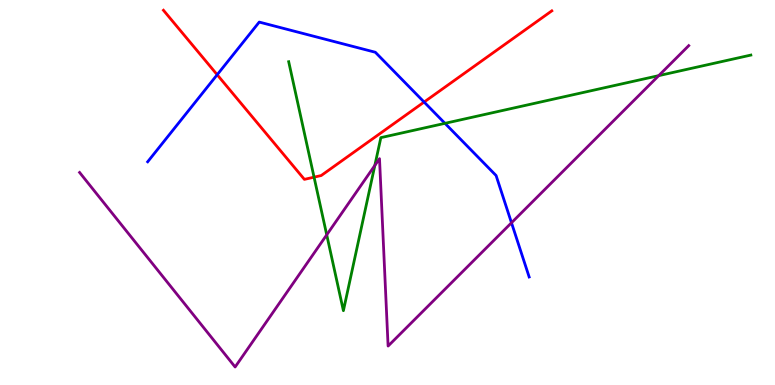[{'lines': ['blue', 'red'], 'intersections': [{'x': 2.8, 'y': 8.06}, {'x': 5.47, 'y': 7.35}]}, {'lines': ['green', 'red'], 'intersections': [{'x': 4.05, 'y': 5.4}]}, {'lines': ['purple', 'red'], 'intersections': []}, {'lines': ['blue', 'green'], 'intersections': [{'x': 5.74, 'y': 6.8}]}, {'lines': ['blue', 'purple'], 'intersections': [{'x': 6.6, 'y': 4.21}]}, {'lines': ['green', 'purple'], 'intersections': [{'x': 4.22, 'y': 3.9}, {'x': 4.84, 'y': 5.7}, {'x': 8.5, 'y': 8.04}]}]